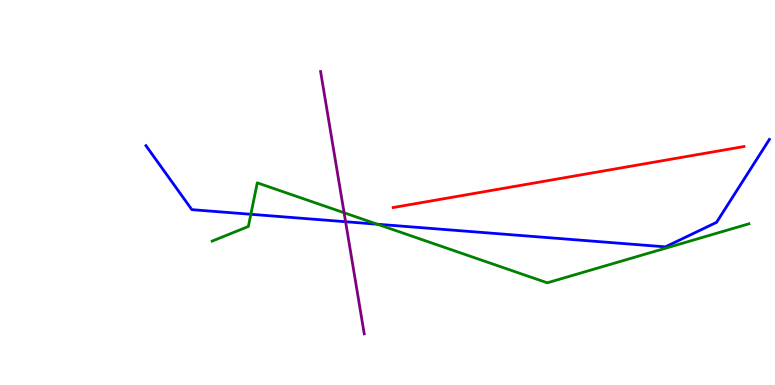[{'lines': ['blue', 'red'], 'intersections': []}, {'lines': ['green', 'red'], 'intersections': []}, {'lines': ['purple', 'red'], 'intersections': []}, {'lines': ['blue', 'green'], 'intersections': [{'x': 3.24, 'y': 4.43}, {'x': 4.87, 'y': 4.18}]}, {'lines': ['blue', 'purple'], 'intersections': [{'x': 4.46, 'y': 4.24}]}, {'lines': ['green', 'purple'], 'intersections': [{'x': 4.44, 'y': 4.47}]}]